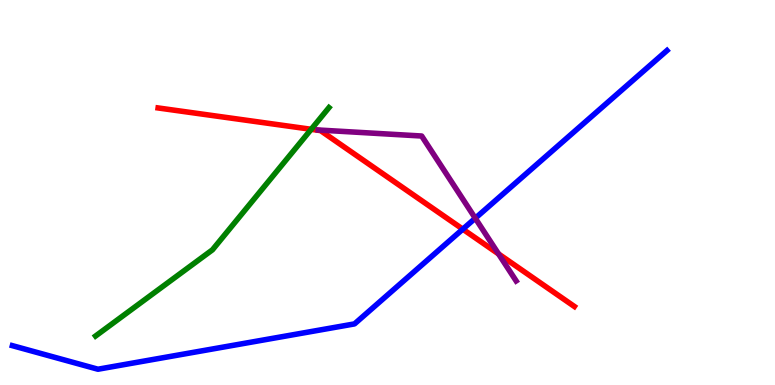[{'lines': ['blue', 'red'], 'intersections': [{'x': 5.97, 'y': 4.05}]}, {'lines': ['green', 'red'], 'intersections': [{'x': 4.02, 'y': 6.64}]}, {'lines': ['purple', 'red'], 'intersections': [{'x': 6.43, 'y': 3.4}]}, {'lines': ['blue', 'green'], 'intersections': []}, {'lines': ['blue', 'purple'], 'intersections': [{'x': 6.13, 'y': 4.33}]}, {'lines': ['green', 'purple'], 'intersections': []}]